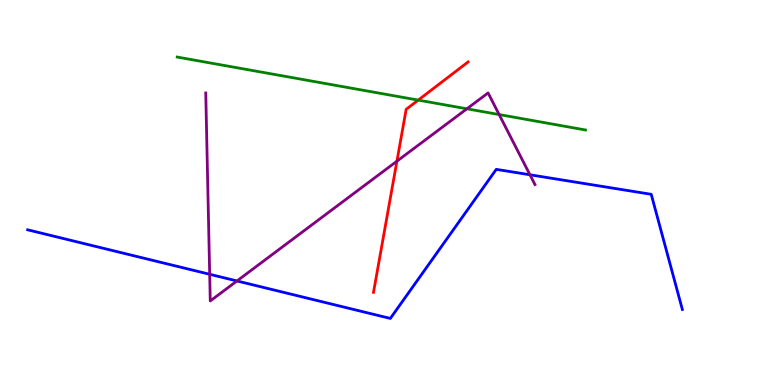[{'lines': ['blue', 'red'], 'intersections': []}, {'lines': ['green', 'red'], 'intersections': [{'x': 5.4, 'y': 7.4}]}, {'lines': ['purple', 'red'], 'intersections': [{'x': 5.12, 'y': 5.81}]}, {'lines': ['blue', 'green'], 'intersections': []}, {'lines': ['blue', 'purple'], 'intersections': [{'x': 2.71, 'y': 2.88}, {'x': 3.06, 'y': 2.7}, {'x': 6.84, 'y': 5.46}]}, {'lines': ['green', 'purple'], 'intersections': [{'x': 6.02, 'y': 7.17}, {'x': 6.44, 'y': 7.02}]}]